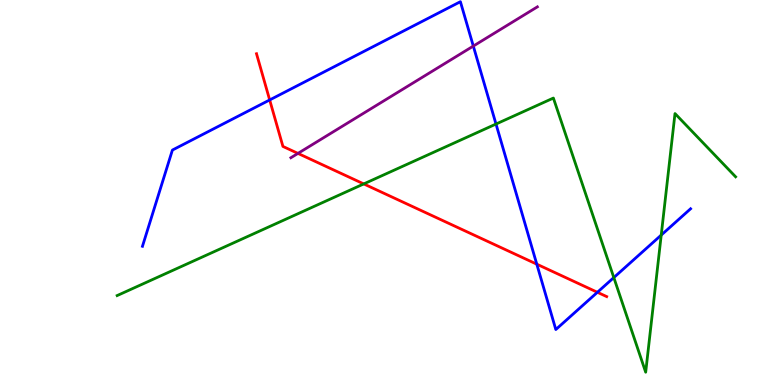[{'lines': ['blue', 'red'], 'intersections': [{'x': 3.48, 'y': 7.4}, {'x': 6.93, 'y': 3.14}, {'x': 7.71, 'y': 2.41}]}, {'lines': ['green', 'red'], 'intersections': [{'x': 4.69, 'y': 5.22}]}, {'lines': ['purple', 'red'], 'intersections': [{'x': 3.84, 'y': 6.02}]}, {'lines': ['blue', 'green'], 'intersections': [{'x': 6.4, 'y': 6.78}, {'x': 7.92, 'y': 2.79}, {'x': 8.53, 'y': 3.89}]}, {'lines': ['blue', 'purple'], 'intersections': [{'x': 6.11, 'y': 8.8}]}, {'lines': ['green', 'purple'], 'intersections': []}]